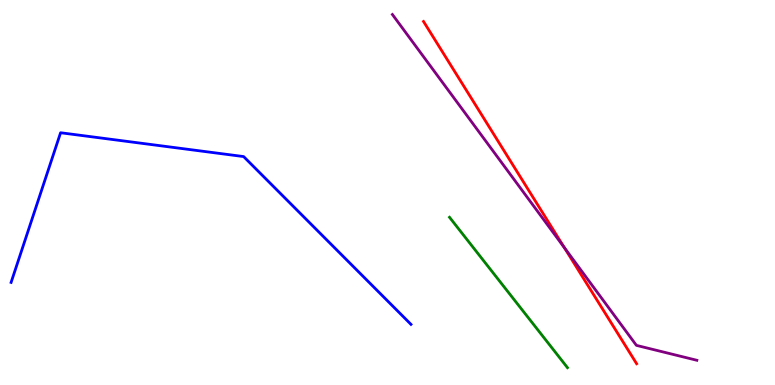[{'lines': ['blue', 'red'], 'intersections': []}, {'lines': ['green', 'red'], 'intersections': []}, {'lines': ['purple', 'red'], 'intersections': [{'x': 7.28, 'y': 3.57}]}, {'lines': ['blue', 'green'], 'intersections': []}, {'lines': ['blue', 'purple'], 'intersections': []}, {'lines': ['green', 'purple'], 'intersections': []}]